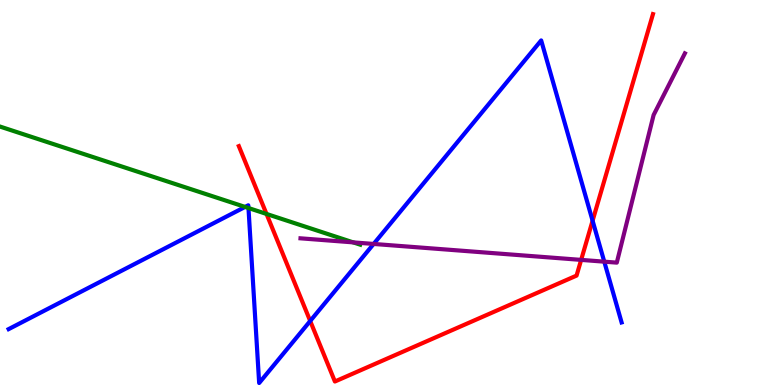[{'lines': ['blue', 'red'], 'intersections': [{'x': 4.0, 'y': 1.66}, {'x': 7.65, 'y': 4.27}]}, {'lines': ['green', 'red'], 'intersections': [{'x': 3.44, 'y': 4.44}]}, {'lines': ['purple', 'red'], 'intersections': [{'x': 7.5, 'y': 3.25}]}, {'lines': ['blue', 'green'], 'intersections': [{'x': 3.16, 'y': 4.63}, {'x': 3.21, 'y': 4.6}]}, {'lines': ['blue', 'purple'], 'intersections': [{'x': 4.82, 'y': 3.66}, {'x': 7.8, 'y': 3.2}]}, {'lines': ['green', 'purple'], 'intersections': [{'x': 4.56, 'y': 3.7}]}]